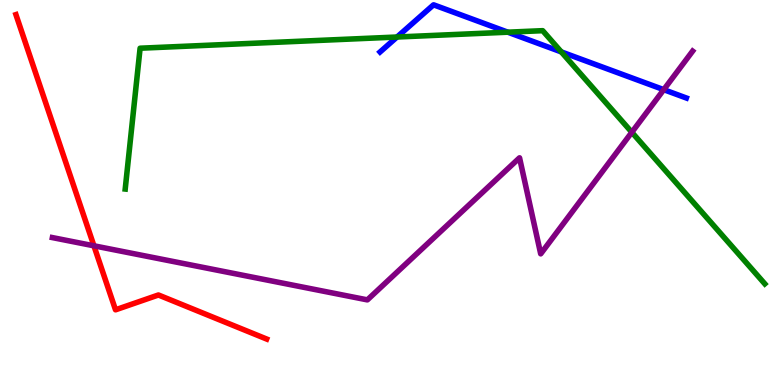[{'lines': ['blue', 'red'], 'intersections': []}, {'lines': ['green', 'red'], 'intersections': []}, {'lines': ['purple', 'red'], 'intersections': [{'x': 1.21, 'y': 3.62}]}, {'lines': ['blue', 'green'], 'intersections': [{'x': 5.12, 'y': 9.04}, {'x': 6.55, 'y': 9.16}, {'x': 7.24, 'y': 8.65}]}, {'lines': ['blue', 'purple'], 'intersections': [{'x': 8.56, 'y': 7.67}]}, {'lines': ['green', 'purple'], 'intersections': [{'x': 8.15, 'y': 6.56}]}]